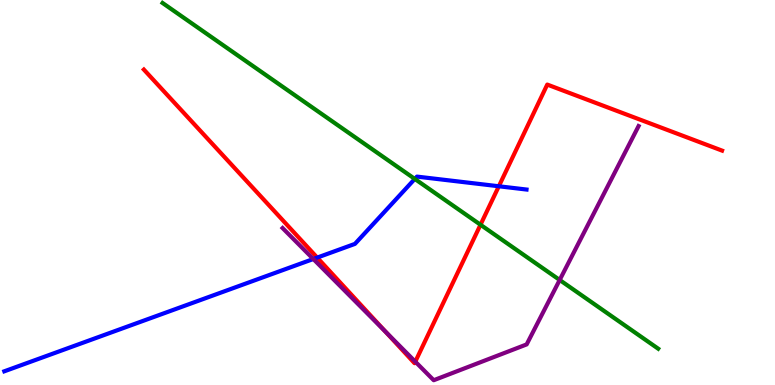[{'lines': ['blue', 'red'], 'intersections': [{'x': 4.09, 'y': 3.31}, {'x': 6.44, 'y': 5.16}]}, {'lines': ['green', 'red'], 'intersections': [{'x': 6.2, 'y': 4.16}]}, {'lines': ['purple', 'red'], 'intersections': [{'x': 4.97, 'y': 1.39}, {'x': 5.36, 'y': 0.606}]}, {'lines': ['blue', 'green'], 'intersections': [{'x': 5.35, 'y': 5.35}]}, {'lines': ['blue', 'purple'], 'intersections': [{'x': 4.04, 'y': 3.27}]}, {'lines': ['green', 'purple'], 'intersections': [{'x': 7.22, 'y': 2.73}]}]